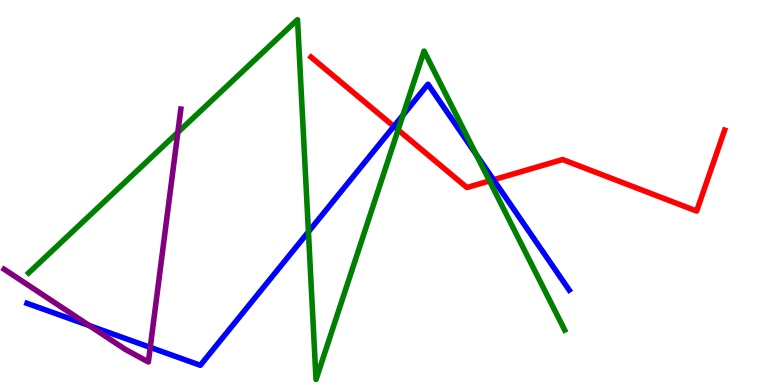[{'lines': ['blue', 'red'], 'intersections': [{'x': 5.08, 'y': 6.72}, {'x': 6.37, 'y': 5.33}]}, {'lines': ['green', 'red'], 'intersections': [{'x': 5.14, 'y': 6.63}, {'x': 6.32, 'y': 5.3}]}, {'lines': ['purple', 'red'], 'intersections': []}, {'lines': ['blue', 'green'], 'intersections': [{'x': 3.98, 'y': 3.98}, {'x': 5.2, 'y': 7.01}, {'x': 6.14, 'y': 5.99}]}, {'lines': ['blue', 'purple'], 'intersections': [{'x': 1.15, 'y': 1.54}, {'x': 1.94, 'y': 0.977}]}, {'lines': ['green', 'purple'], 'intersections': [{'x': 2.29, 'y': 6.56}]}]